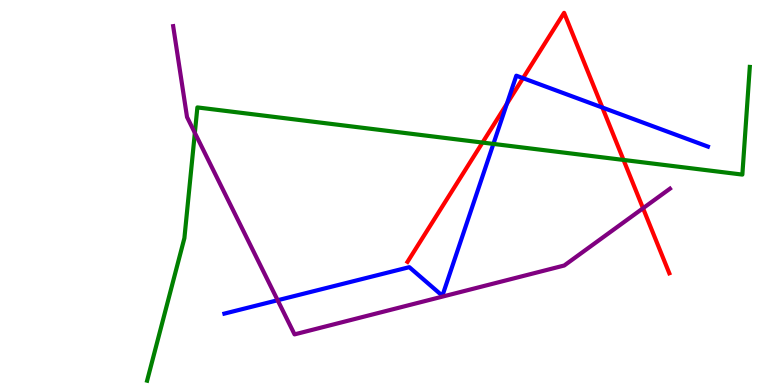[{'lines': ['blue', 'red'], 'intersections': [{'x': 6.54, 'y': 7.3}, {'x': 6.75, 'y': 7.97}, {'x': 7.77, 'y': 7.21}]}, {'lines': ['green', 'red'], 'intersections': [{'x': 6.23, 'y': 6.3}, {'x': 8.05, 'y': 5.85}]}, {'lines': ['purple', 'red'], 'intersections': [{'x': 8.3, 'y': 4.59}]}, {'lines': ['blue', 'green'], 'intersections': [{'x': 6.37, 'y': 6.26}]}, {'lines': ['blue', 'purple'], 'intersections': [{'x': 3.58, 'y': 2.2}]}, {'lines': ['green', 'purple'], 'intersections': [{'x': 2.51, 'y': 6.55}]}]